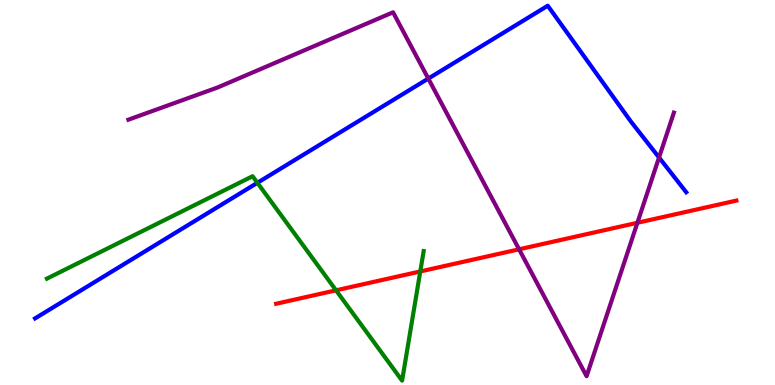[{'lines': ['blue', 'red'], 'intersections': []}, {'lines': ['green', 'red'], 'intersections': [{'x': 4.34, 'y': 2.46}, {'x': 5.42, 'y': 2.95}]}, {'lines': ['purple', 'red'], 'intersections': [{'x': 6.7, 'y': 3.52}, {'x': 8.22, 'y': 4.21}]}, {'lines': ['blue', 'green'], 'intersections': [{'x': 3.32, 'y': 5.25}]}, {'lines': ['blue', 'purple'], 'intersections': [{'x': 5.53, 'y': 7.96}, {'x': 8.5, 'y': 5.91}]}, {'lines': ['green', 'purple'], 'intersections': []}]